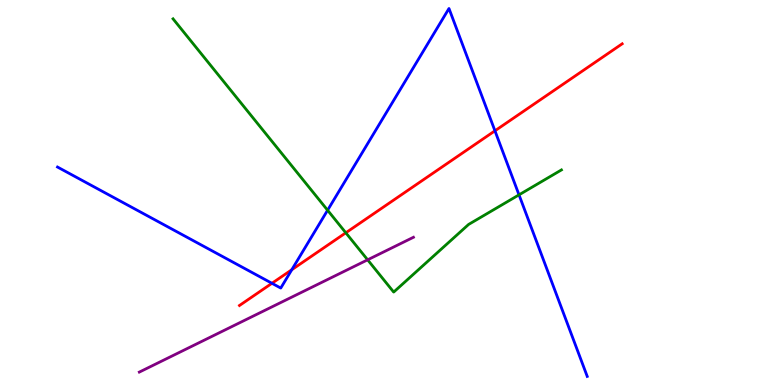[{'lines': ['blue', 'red'], 'intersections': [{'x': 3.51, 'y': 2.64}, {'x': 3.77, 'y': 2.99}, {'x': 6.39, 'y': 6.6}]}, {'lines': ['green', 'red'], 'intersections': [{'x': 4.46, 'y': 3.95}]}, {'lines': ['purple', 'red'], 'intersections': []}, {'lines': ['blue', 'green'], 'intersections': [{'x': 4.23, 'y': 4.54}, {'x': 6.7, 'y': 4.94}]}, {'lines': ['blue', 'purple'], 'intersections': []}, {'lines': ['green', 'purple'], 'intersections': [{'x': 4.74, 'y': 3.25}]}]